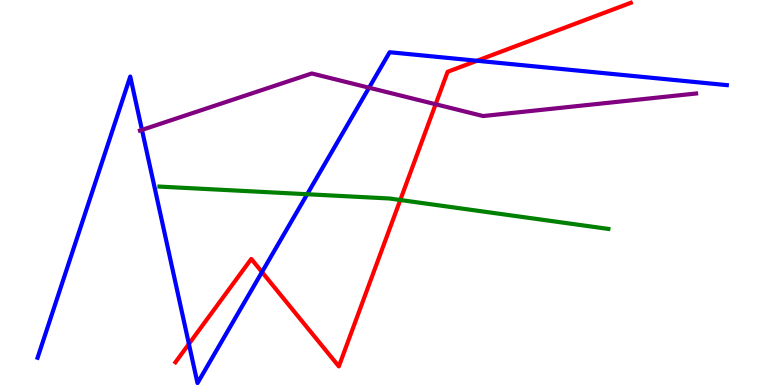[{'lines': ['blue', 'red'], 'intersections': [{'x': 2.44, 'y': 1.07}, {'x': 3.38, 'y': 2.93}, {'x': 6.15, 'y': 8.42}]}, {'lines': ['green', 'red'], 'intersections': [{'x': 5.16, 'y': 4.81}]}, {'lines': ['purple', 'red'], 'intersections': [{'x': 5.62, 'y': 7.29}]}, {'lines': ['blue', 'green'], 'intersections': [{'x': 3.96, 'y': 4.95}]}, {'lines': ['blue', 'purple'], 'intersections': [{'x': 1.83, 'y': 6.63}, {'x': 4.76, 'y': 7.72}]}, {'lines': ['green', 'purple'], 'intersections': []}]